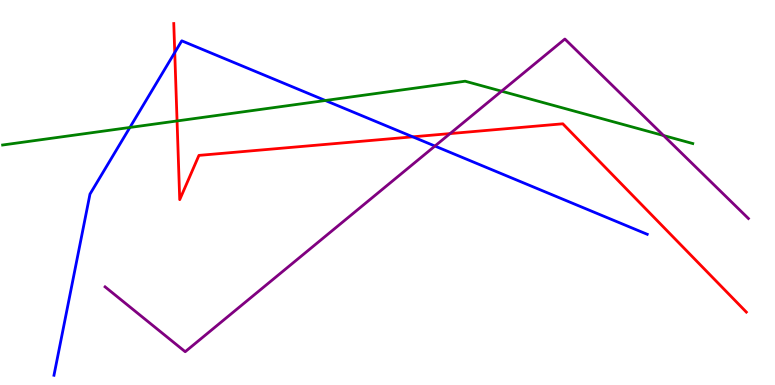[{'lines': ['blue', 'red'], 'intersections': [{'x': 2.25, 'y': 8.64}, {'x': 5.33, 'y': 6.45}]}, {'lines': ['green', 'red'], 'intersections': [{'x': 2.28, 'y': 6.86}]}, {'lines': ['purple', 'red'], 'intersections': [{'x': 5.81, 'y': 6.53}]}, {'lines': ['blue', 'green'], 'intersections': [{'x': 1.68, 'y': 6.69}, {'x': 4.2, 'y': 7.39}]}, {'lines': ['blue', 'purple'], 'intersections': [{'x': 5.61, 'y': 6.21}]}, {'lines': ['green', 'purple'], 'intersections': [{'x': 6.47, 'y': 7.63}, {'x': 8.56, 'y': 6.48}]}]